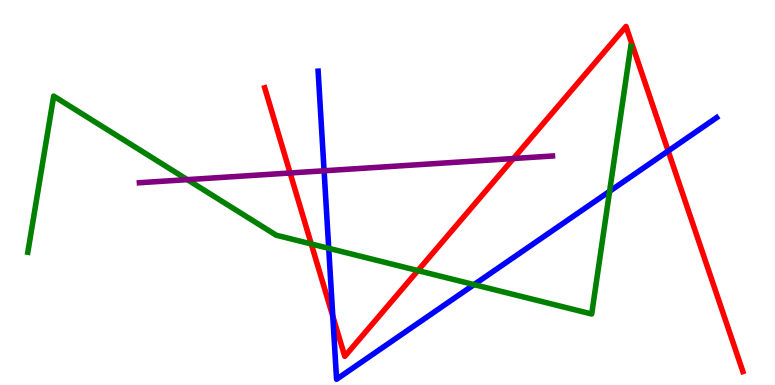[{'lines': ['blue', 'red'], 'intersections': [{'x': 4.29, 'y': 1.79}, {'x': 8.62, 'y': 6.08}]}, {'lines': ['green', 'red'], 'intersections': [{'x': 4.02, 'y': 3.66}, {'x': 5.39, 'y': 2.97}]}, {'lines': ['purple', 'red'], 'intersections': [{'x': 3.74, 'y': 5.51}, {'x': 6.62, 'y': 5.88}]}, {'lines': ['blue', 'green'], 'intersections': [{'x': 4.24, 'y': 3.55}, {'x': 6.12, 'y': 2.61}, {'x': 7.87, 'y': 5.03}]}, {'lines': ['blue', 'purple'], 'intersections': [{'x': 4.18, 'y': 5.56}]}, {'lines': ['green', 'purple'], 'intersections': [{'x': 2.42, 'y': 5.33}]}]